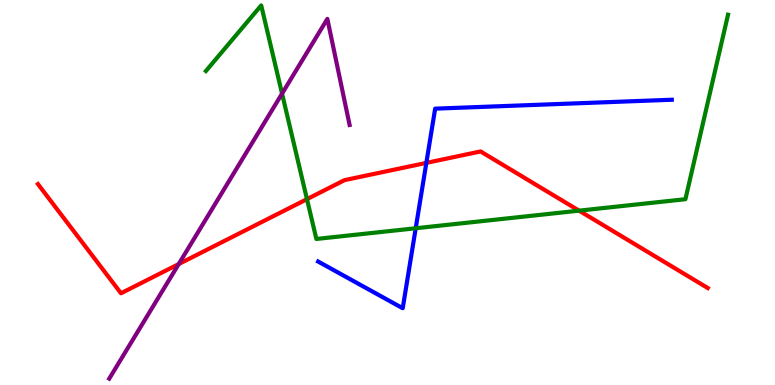[{'lines': ['blue', 'red'], 'intersections': [{'x': 5.5, 'y': 5.77}]}, {'lines': ['green', 'red'], 'intersections': [{'x': 3.96, 'y': 4.83}, {'x': 7.47, 'y': 4.53}]}, {'lines': ['purple', 'red'], 'intersections': [{'x': 2.31, 'y': 3.14}]}, {'lines': ['blue', 'green'], 'intersections': [{'x': 5.36, 'y': 4.07}]}, {'lines': ['blue', 'purple'], 'intersections': []}, {'lines': ['green', 'purple'], 'intersections': [{'x': 3.64, 'y': 7.57}]}]